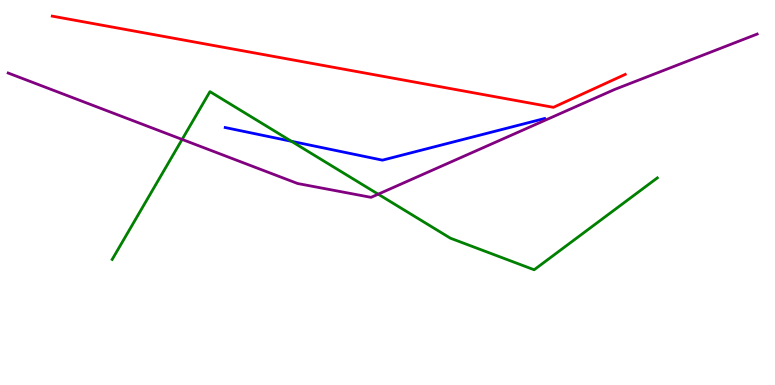[{'lines': ['blue', 'red'], 'intersections': []}, {'lines': ['green', 'red'], 'intersections': []}, {'lines': ['purple', 'red'], 'intersections': []}, {'lines': ['blue', 'green'], 'intersections': [{'x': 3.76, 'y': 6.33}]}, {'lines': ['blue', 'purple'], 'intersections': []}, {'lines': ['green', 'purple'], 'intersections': [{'x': 2.35, 'y': 6.38}, {'x': 4.88, 'y': 4.96}]}]